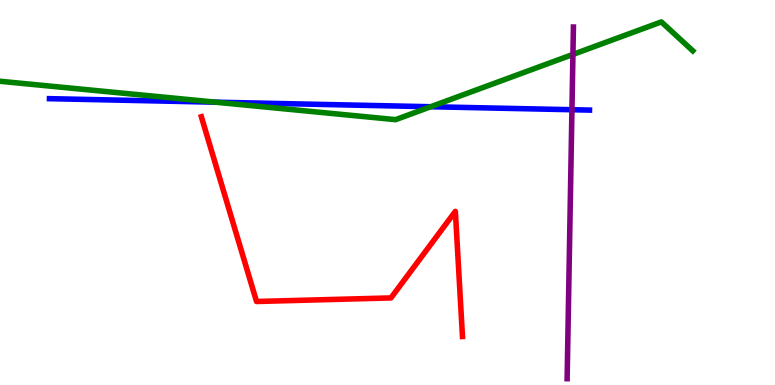[{'lines': ['blue', 'red'], 'intersections': []}, {'lines': ['green', 'red'], 'intersections': []}, {'lines': ['purple', 'red'], 'intersections': []}, {'lines': ['blue', 'green'], 'intersections': [{'x': 2.78, 'y': 7.35}, {'x': 5.56, 'y': 7.23}]}, {'lines': ['blue', 'purple'], 'intersections': [{'x': 7.38, 'y': 7.15}]}, {'lines': ['green', 'purple'], 'intersections': [{'x': 7.39, 'y': 8.59}]}]